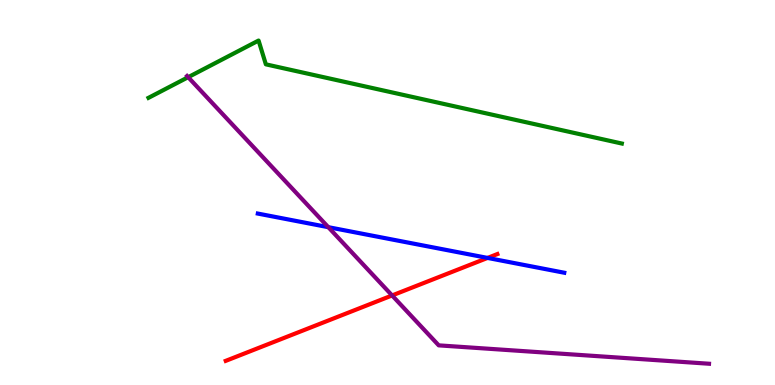[{'lines': ['blue', 'red'], 'intersections': [{'x': 6.29, 'y': 3.3}]}, {'lines': ['green', 'red'], 'intersections': []}, {'lines': ['purple', 'red'], 'intersections': [{'x': 5.06, 'y': 2.33}]}, {'lines': ['blue', 'green'], 'intersections': []}, {'lines': ['blue', 'purple'], 'intersections': [{'x': 4.24, 'y': 4.1}]}, {'lines': ['green', 'purple'], 'intersections': [{'x': 2.43, 'y': 8.0}]}]